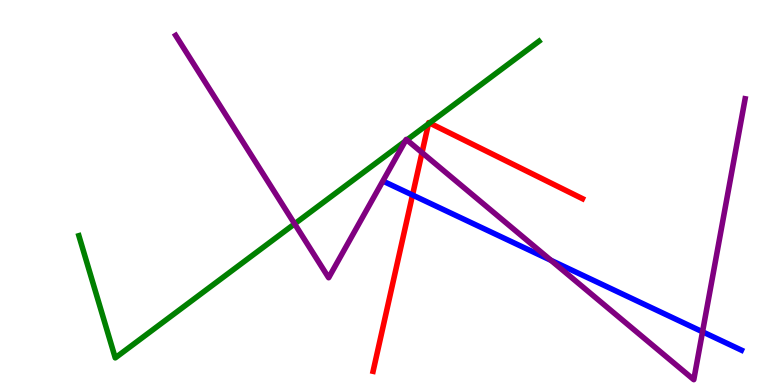[{'lines': ['blue', 'red'], 'intersections': [{'x': 5.32, 'y': 4.93}]}, {'lines': ['green', 'red'], 'intersections': [{'x': 5.53, 'y': 6.78}, {'x': 5.54, 'y': 6.81}]}, {'lines': ['purple', 'red'], 'intersections': [{'x': 5.45, 'y': 6.04}]}, {'lines': ['blue', 'green'], 'intersections': []}, {'lines': ['blue', 'purple'], 'intersections': [{'x': 7.11, 'y': 3.24}, {'x': 9.06, 'y': 1.38}]}, {'lines': ['green', 'purple'], 'intersections': [{'x': 3.8, 'y': 4.19}, {'x': 5.23, 'y': 6.33}, {'x': 5.25, 'y': 6.36}]}]